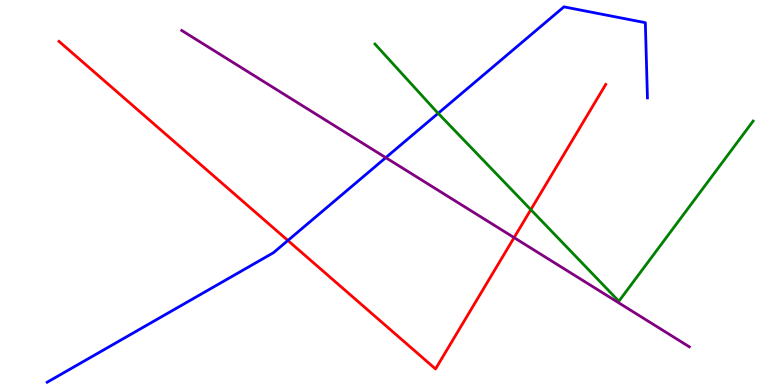[{'lines': ['blue', 'red'], 'intersections': [{'x': 3.71, 'y': 3.75}]}, {'lines': ['green', 'red'], 'intersections': [{'x': 6.85, 'y': 4.55}]}, {'lines': ['purple', 'red'], 'intersections': [{'x': 6.63, 'y': 3.83}]}, {'lines': ['blue', 'green'], 'intersections': [{'x': 5.65, 'y': 7.06}]}, {'lines': ['blue', 'purple'], 'intersections': [{'x': 4.98, 'y': 5.91}]}, {'lines': ['green', 'purple'], 'intersections': []}]